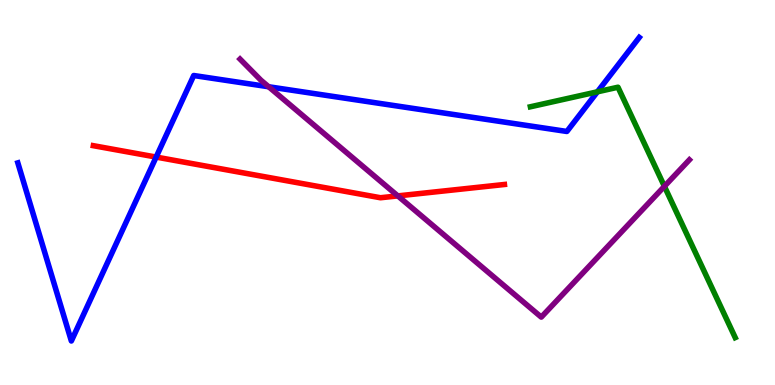[{'lines': ['blue', 'red'], 'intersections': [{'x': 2.01, 'y': 5.92}]}, {'lines': ['green', 'red'], 'intersections': []}, {'lines': ['purple', 'red'], 'intersections': [{'x': 5.13, 'y': 4.91}]}, {'lines': ['blue', 'green'], 'intersections': [{'x': 7.71, 'y': 7.62}]}, {'lines': ['blue', 'purple'], 'intersections': [{'x': 3.47, 'y': 7.75}]}, {'lines': ['green', 'purple'], 'intersections': [{'x': 8.57, 'y': 5.16}]}]